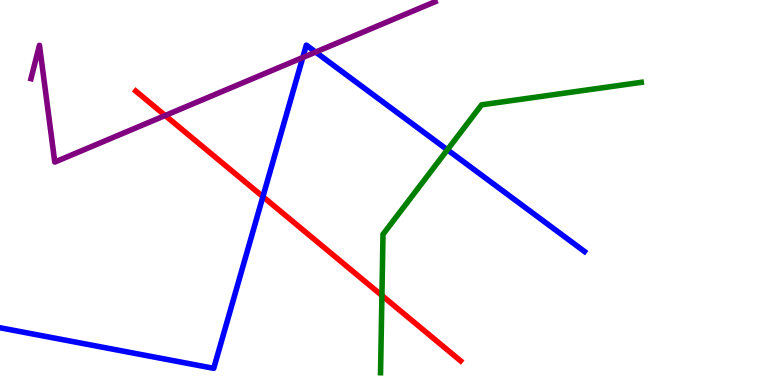[{'lines': ['blue', 'red'], 'intersections': [{'x': 3.39, 'y': 4.89}]}, {'lines': ['green', 'red'], 'intersections': [{'x': 4.93, 'y': 2.32}]}, {'lines': ['purple', 'red'], 'intersections': [{'x': 2.13, 'y': 7.0}]}, {'lines': ['blue', 'green'], 'intersections': [{'x': 5.77, 'y': 6.11}]}, {'lines': ['blue', 'purple'], 'intersections': [{'x': 3.91, 'y': 8.51}, {'x': 4.07, 'y': 8.65}]}, {'lines': ['green', 'purple'], 'intersections': []}]